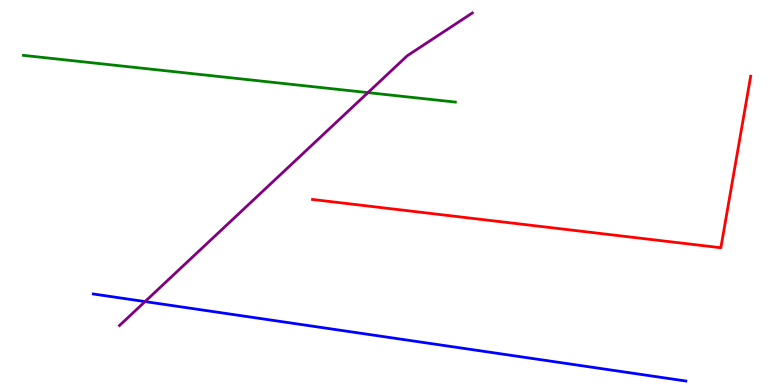[{'lines': ['blue', 'red'], 'intersections': []}, {'lines': ['green', 'red'], 'intersections': []}, {'lines': ['purple', 'red'], 'intersections': []}, {'lines': ['blue', 'green'], 'intersections': []}, {'lines': ['blue', 'purple'], 'intersections': [{'x': 1.87, 'y': 2.17}]}, {'lines': ['green', 'purple'], 'intersections': [{'x': 4.75, 'y': 7.59}]}]